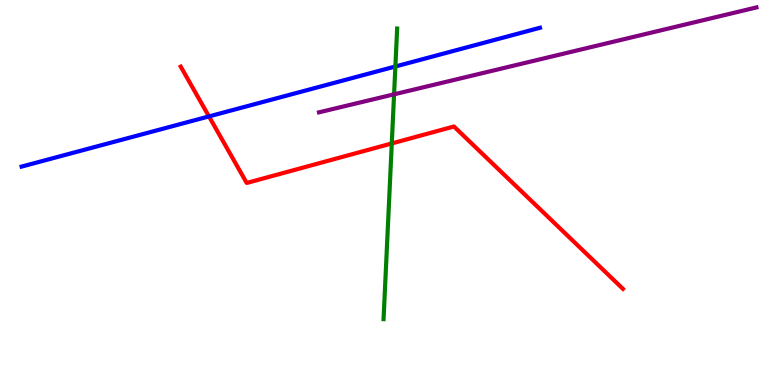[{'lines': ['blue', 'red'], 'intersections': [{'x': 2.7, 'y': 6.98}]}, {'lines': ['green', 'red'], 'intersections': [{'x': 5.06, 'y': 6.27}]}, {'lines': ['purple', 'red'], 'intersections': []}, {'lines': ['blue', 'green'], 'intersections': [{'x': 5.1, 'y': 8.27}]}, {'lines': ['blue', 'purple'], 'intersections': []}, {'lines': ['green', 'purple'], 'intersections': [{'x': 5.08, 'y': 7.55}]}]